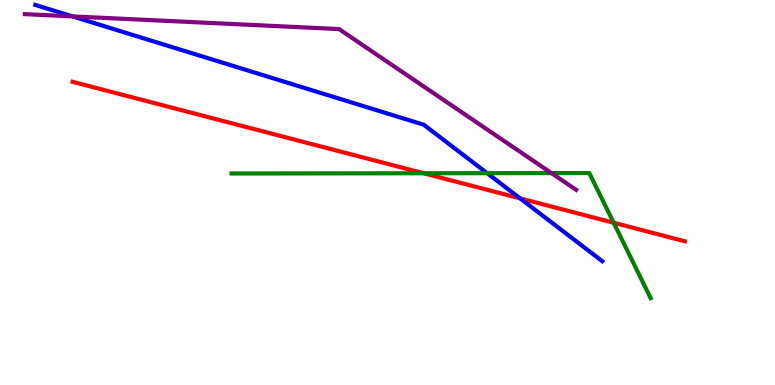[{'lines': ['blue', 'red'], 'intersections': [{'x': 6.71, 'y': 4.85}]}, {'lines': ['green', 'red'], 'intersections': [{'x': 5.47, 'y': 5.5}, {'x': 7.92, 'y': 4.21}]}, {'lines': ['purple', 'red'], 'intersections': []}, {'lines': ['blue', 'green'], 'intersections': [{'x': 6.29, 'y': 5.5}]}, {'lines': ['blue', 'purple'], 'intersections': [{'x': 0.936, 'y': 9.57}]}, {'lines': ['green', 'purple'], 'intersections': [{'x': 7.12, 'y': 5.5}]}]